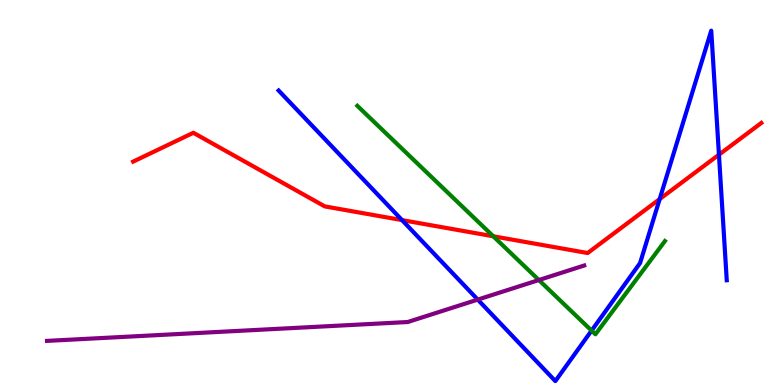[{'lines': ['blue', 'red'], 'intersections': [{'x': 5.19, 'y': 4.28}, {'x': 8.51, 'y': 4.83}, {'x': 9.28, 'y': 5.98}]}, {'lines': ['green', 'red'], 'intersections': [{'x': 6.37, 'y': 3.86}]}, {'lines': ['purple', 'red'], 'intersections': []}, {'lines': ['blue', 'green'], 'intersections': [{'x': 7.63, 'y': 1.41}]}, {'lines': ['blue', 'purple'], 'intersections': [{'x': 6.16, 'y': 2.22}]}, {'lines': ['green', 'purple'], 'intersections': [{'x': 6.95, 'y': 2.73}]}]